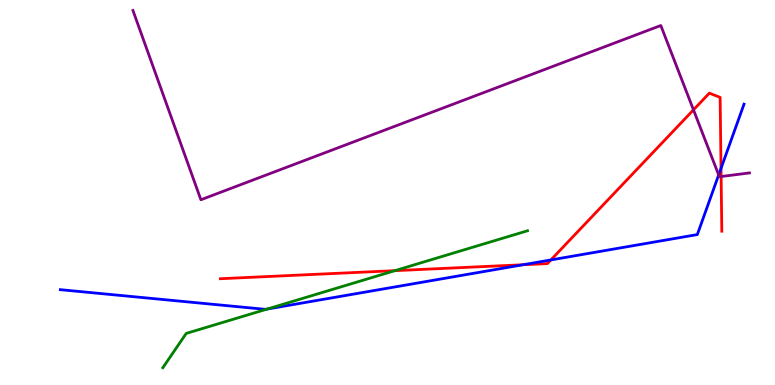[{'lines': ['blue', 'red'], 'intersections': [{'x': 6.75, 'y': 3.12}, {'x': 7.11, 'y': 3.25}, {'x': 9.3, 'y': 5.63}]}, {'lines': ['green', 'red'], 'intersections': [{'x': 5.09, 'y': 2.97}]}, {'lines': ['purple', 'red'], 'intersections': [{'x': 8.95, 'y': 7.15}, {'x': 9.3, 'y': 5.41}]}, {'lines': ['blue', 'green'], 'intersections': [{'x': 3.45, 'y': 1.97}]}, {'lines': ['blue', 'purple'], 'intersections': [{'x': 9.27, 'y': 5.46}]}, {'lines': ['green', 'purple'], 'intersections': []}]